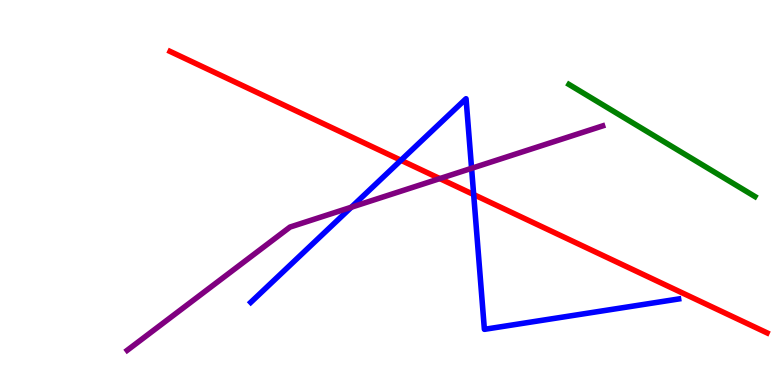[{'lines': ['blue', 'red'], 'intersections': [{'x': 5.17, 'y': 5.84}, {'x': 6.11, 'y': 4.95}]}, {'lines': ['green', 'red'], 'intersections': []}, {'lines': ['purple', 'red'], 'intersections': [{'x': 5.68, 'y': 5.36}]}, {'lines': ['blue', 'green'], 'intersections': []}, {'lines': ['blue', 'purple'], 'intersections': [{'x': 4.53, 'y': 4.62}, {'x': 6.08, 'y': 5.63}]}, {'lines': ['green', 'purple'], 'intersections': []}]